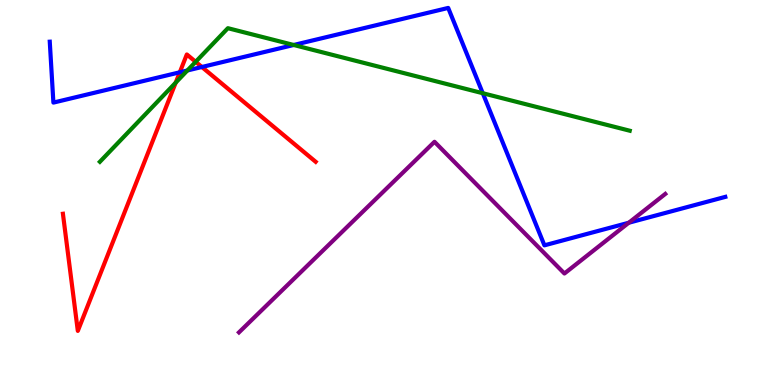[{'lines': ['blue', 'red'], 'intersections': [{'x': 2.32, 'y': 8.12}, {'x': 2.6, 'y': 8.26}]}, {'lines': ['green', 'red'], 'intersections': [{'x': 2.27, 'y': 7.85}, {'x': 2.52, 'y': 8.39}]}, {'lines': ['purple', 'red'], 'intersections': []}, {'lines': ['blue', 'green'], 'intersections': [{'x': 2.42, 'y': 8.17}, {'x': 3.79, 'y': 8.83}, {'x': 6.23, 'y': 7.58}]}, {'lines': ['blue', 'purple'], 'intersections': [{'x': 8.11, 'y': 4.21}]}, {'lines': ['green', 'purple'], 'intersections': []}]